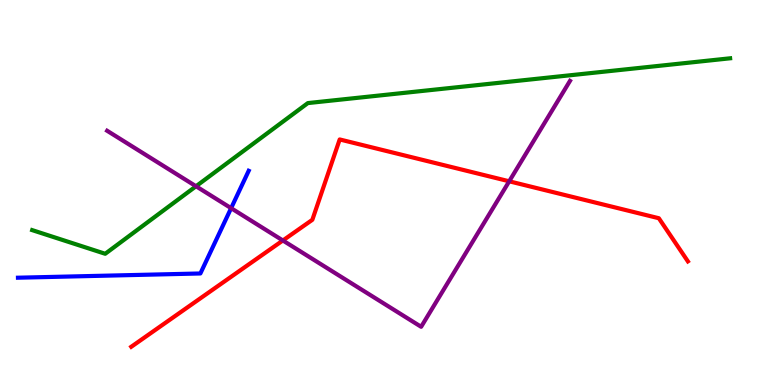[{'lines': ['blue', 'red'], 'intersections': []}, {'lines': ['green', 'red'], 'intersections': []}, {'lines': ['purple', 'red'], 'intersections': [{'x': 3.65, 'y': 3.75}, {'x': 6.57, 'y': 5.29}]}, {'lines': ['blue', 'green'], 'intersections': []}, {'lines': ['blue', 'purple'], 'intersections': [{'x': 2.98, 'y': 4.59}]}, {'lines': ['green', 'purple'], 'intersections': [{'x': 2.53, 'y': 5.16}]}]